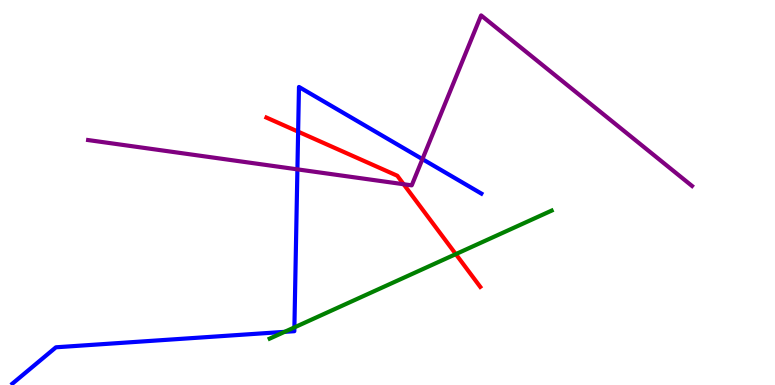[{'lines': ['blue', 'red'], 'intersections': [{'x': 3.85, 'y': 6.58}]}, {'lines': ['green', 'red'], 'intersections': [{'x': 5.88, 'y': 3.4}]}, {'lines': ['purple', 'red'], 'intersections': [{'x': 5.21, 'y': 5.21}]}, {'lines': ['blue', 'green'], 'intersections': [{'x': 3.67, 'y': 1.38}, {'x': 3.8, 'y': 1.5}]}, {'lines': ['blue', 'purple'], 'intersections': [{'x': 3.84, 'y': 5.6}, {'x': 5.45, 'y': 5.87}]}, {'lines': ['green', 'purple'], 'intersections': []}]